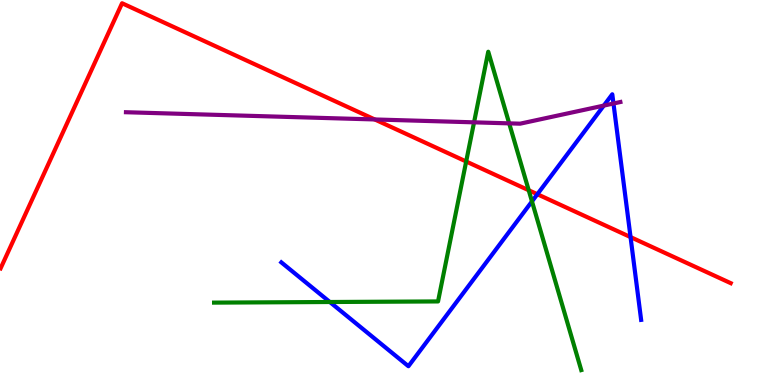[{'lines': ['blue', 'red'], 'intersections': [{'x': 6.93, 'y': 4.96}, {'x': 8.14, 'y': 3.84}]}, {'lines': ['green', 'red'], 'intersections': [{'x': 6.02, 'y': 5.81}, {'x': 6.82, 'y': 5.06}]}, {'lines': ['purple', 'red'], 'intersections': [{'x': 4.84, 'y': 6.9}]}, {'lines': ['blue', 'green'], 'intersections': [{'x': 4.26, 'y': 2.16}, {'x': 6.86, 'y': 4.77}]}, {'lines': ['blue', 'purple'], 'intersections': [{'x': 7.79, 'y': 7.26}, {'x': 7.92, 'y': 7.31}]}, {'lines': ['green', 'purple'], 'intersections': [{'x': 6.12, 'y': 6.82}, {'x': 6.57, 'y': 6.8}]}]